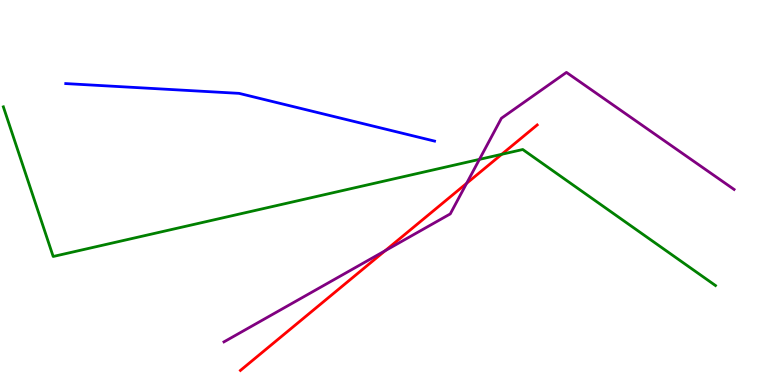[{'lines': ['blue', 'red'], 'intersections': []}, {'lines': ['green', 'red'], 'intersections': [{'x': 6.47, 'y': 5.99}]}, {'lines': ['purple', 'red'], 'intersections': [{'x': 4.97, 'y': 3.49}, {'x': 6.02, 'y': 5.24}]}, {'lines': ['blue', 'green'], 'intersections': []}, {'lines': ['blue', 'purple'], 'intersections': []}, {'lines': ['green', 'purple'], 'intersections': [{'x': 6.19, 'y': 5.86}]}]